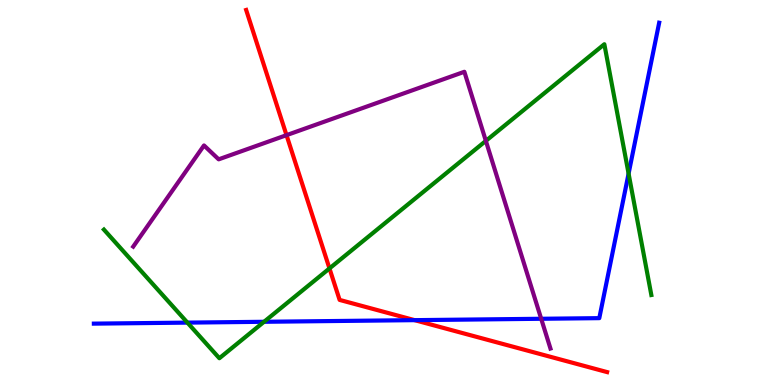[{'lines': ['blue', 'red'], 'intersections': [{'x': 5.35, 'y': 1.68}]}, {'lines': ['green', 'red'], 'intersections': [{'x': 4.25, 'y': 3.03}]}, {'lines': ['purple', 'red'], 'intersections': [{'x': 3.7, 'y': 6.49}]}, {'lines': ['blue', 'green'], 'intersections': [{'x': 2.42, 'y': 1.62}, {'x': 3.41, 'y': 1.64}, {'x': 8.11, 'y': 5.49}]}, {'lines': ['blue', 'purple'], 'intersections': [{'x': 6.98, 'y': 1.72}]}, {'lines': ['green', 'purple'], 'intersections': [{'x': 6.27, 'y': 6.34}]}]